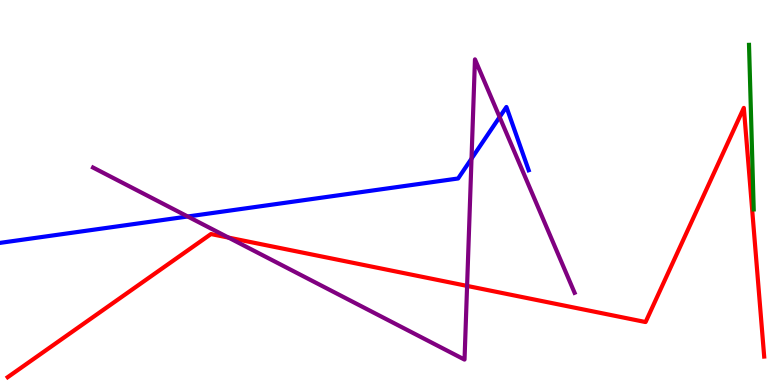[{'lines': ['blue', 'red'], 'intersections': []}, {'lines': ['green', 'red'], 'intersections': []}, {'lines': ['purple', 'red'], 'intersections': [{'x': 2.95, 'y': 3.83}, {'x': 6.03, 'y': 2.57}]}, {'lines': ['blue', 'green'], 'intersections': []}, {'lines': ['blue', 'purple'], 'intersections': [{'x': 2.42, 'y': 4.38}, {'x': 6.08, 'y': 5.88}, {'x': 6.45, 'y': 6.96}]}, {'lines': ['green', 'purple'], 'intersections': []}]